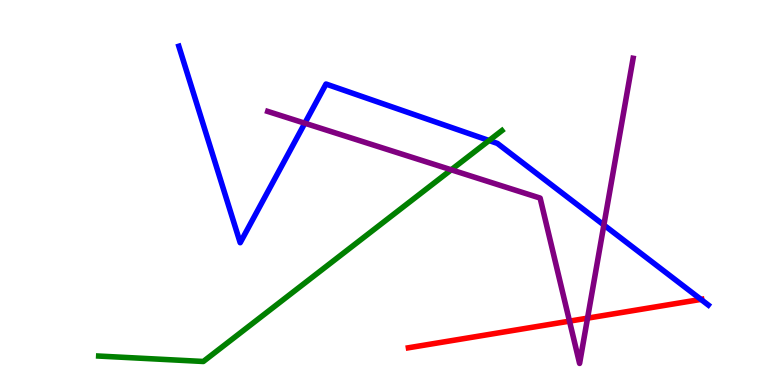[{'lines': ['blue', 'red'], 'intersections': [{'x': 9.04, 'y': 2.22}]}, {'lines': ['green', 'red'], 'intersections': []}, {'lines': ['purple', 'red'], 'intersections': [{'x': 7.35, 'y': 1.66}, {'x': 7.58, 'y': 1.74}]}, {'lines': ['blue', 'green'], 'intersections': [{'x': 6.31, 'y': 6.35}]}, {'lines': ['blue', 'purple'], 'intersections': [{'x': 3.93, 'y': 6.8}, {'x': 7.79, 'y': 4.16}]}, {'lines': ['green', 'purple'], 'intersections': [{'x': 5.82, 'y': 5.59}]}]